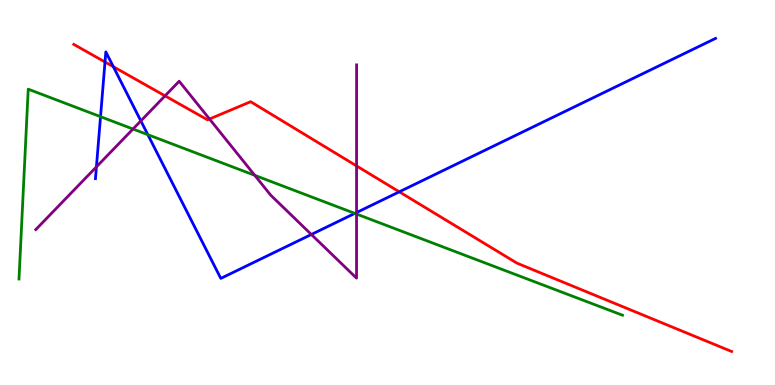[{'lines': ['blue', 'red'], 'intersections': [{'x': 1.35, 'y': 8.39}, {'x': 1.46, 'y': 8.27}, {'x': 5.15, 'y': 5.02}]}, {'lines': ['green', 'red'], 'intersections': []}, {'lines': ['purple', 'red'], 'intersections': [{'x': 2.13, 'y': 7.51}, {'x': 2.7, 'y': 6.91}, {'x': 4.6, 'y': 5.69}]}, {'lines': ['blue', 'green'], 'intersections': [{'x': 1.3, 'y': 6.97}, {'x': 1.91, 'y': 6.5}, {'x': 4.58, 'y': 4.46}]}, {'lines': ['blue', 'purple'], 'intersections': [{'x': 1.24, 'y': 5.67}, {'x': 1.82, 'y': 6.86}, {'x': 4.02, 'y': 3.91}, {'x': 4.6, 'y': 4.48}]}, {'lines': ['green', 'purple'], 'intersections': [{'x': 1.72, 'y': 6.65}, {'x': 3.29, 'y': 5.45}, {'x': 4.6, 'y': 4.44}]}]